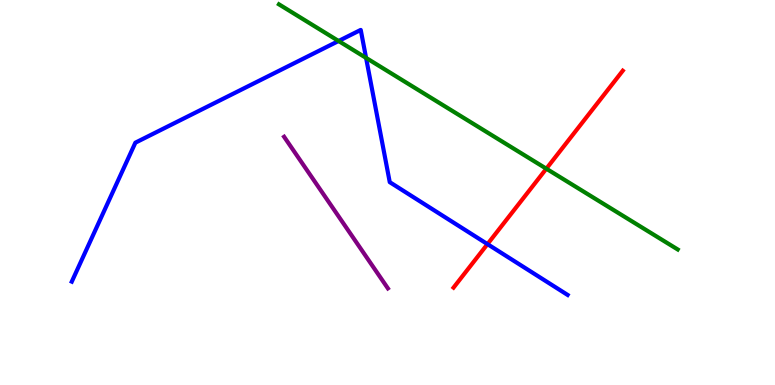[{'lines': ['blue', 'red'], 'intersections': [{'x': 6.29, 'y': 3.66}]}, {'lines': ['green', 'red'], 'intersections': [{'x': 7.05, 'y': 5.62}]}, {'lines': ['purple', 'red'], 'intersections': []}, {'lines': ['blue', 'green'], 'intersections': [{'x': 4.37, 'y': 8.94}, {'x': 4.72, 'y': 8.5}]}, {'lines': ['blue', 'purple'], 'intersections': []}, {'lines': ['green', 'purple'], 'intersections': []}]